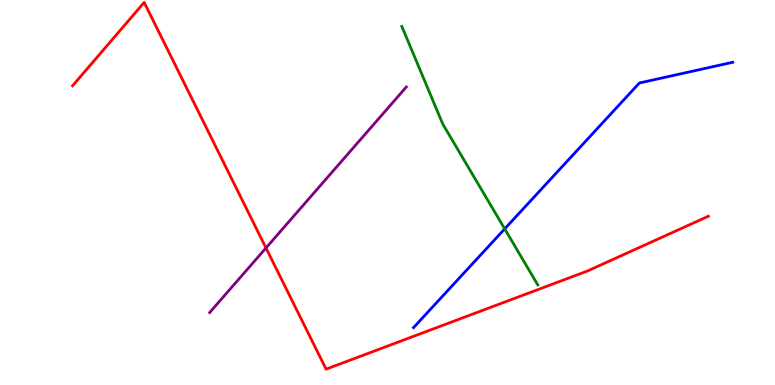[{'lines': ['blue', 'red'], 'intersections': []}, {'lines': ['green', 'red'], 'intersections': []}, {'lines': ['purple', 'red'], 'intersections': [{'x': 3.43, 'y': 3.56}]}, {'lines': ['blue', 'green'], 'intersections': [{'x': 6.51, 'y': 4.06}]}, {'lines': ['blue', 'purple'], 'intersections': []}, {'lines': ['green', 'purple'], 'intersections': []}]